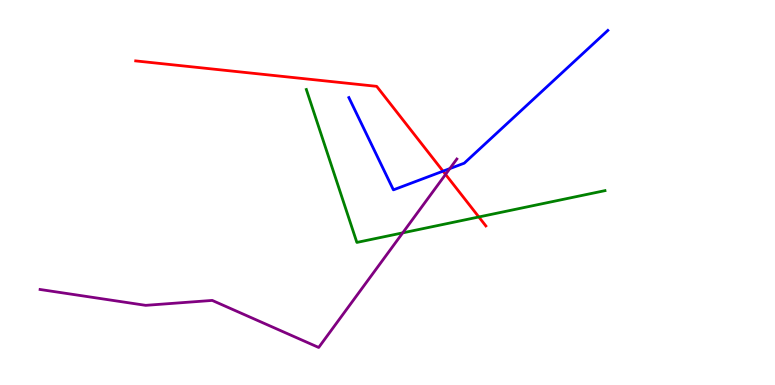[{'lines': ['blue', 'red'], 'intersections': [{'x': 5.72, 'y': 5.55}]}, {'lines': ['green', 'red'], 'intersections': [{'x': 6.18, 'y': 4.36}]}, {'lines': ['purple', 'red'], 'intersections': [{'x': 5.75, 'y': 5.47}]}, {'lines': ['blue', 'green'], 'intersections': []}, {'lines': ['blue', 'purple'], 'intersections': [{'x': 5.8, 'y': 5.62}]}, {'lines': ['green', 'purple'], 'intersections': [{'x': 5.2, 'y': 3.95}]}]